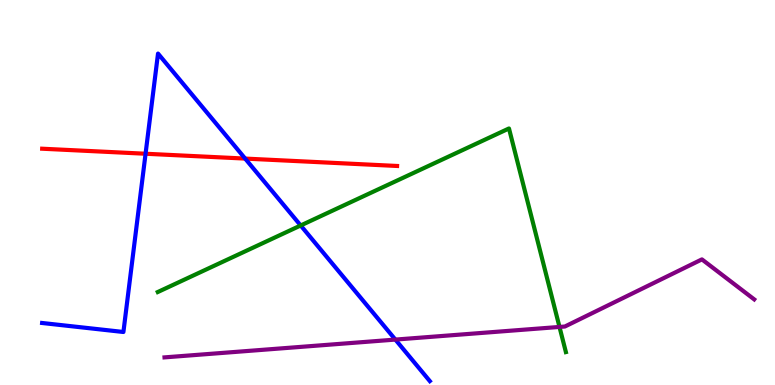[{'lines': ['blue', 'red'], 'intersections': [{'x': 1.88, 'y': 6.01}, {'x': 3.16, 'y': 5.88}]}, {'lines': ['green', 'red'], 'intersections': []}, {'lines': ['purple', 'red'], 'intersections': []}, {'lines': ['blue', 'green'], 'intersections': [{'x': 3.88, 'y': 4.14}]}, {'lines': ['blue', 'purple'], 'intersections': [{'x': 5.1, 'y': 1.18}]}, {'lines': ['green', 'purple'], 'intersections': [{'x': 7.22, 'y': 1.51}]}]